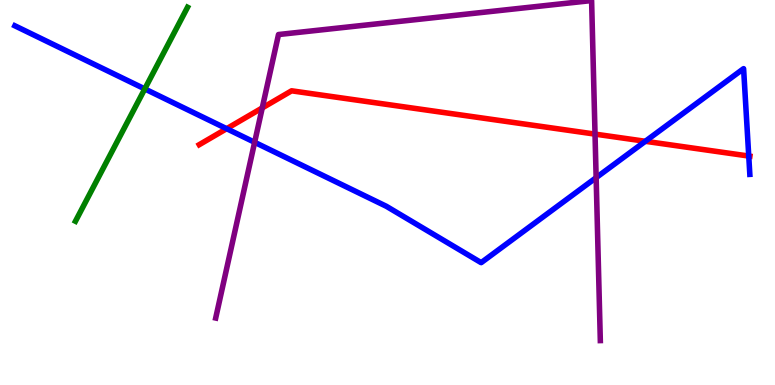[{'lines': ['blue', 'red'], 'intersections': [{'x': 2.92, 'y': 6.66}, {'x': 8.33, 'y': 6.33}, {'x': 9.66, 'y': 5.95}]}, {'lines': ['green', 'red'], 'intersections': []}, {'lines': ['purple', 'red'], 'intersections': [{'x': 3.38, 'y': 7.2}, {'x': 7.68, 'y': 6.52}]}, {'lines': ['blue', 'green'], 'intersections': [{'x': 1.87, 'y': 7.69}]}, {'lines': ['blue', 'purple'], 'intersections': [{'x': 3.29, 'y': 6.3}, {'x': 7.69, 'y': 5.39}]}, {'lines': ['green', 'purple'], 'intersections': []}]